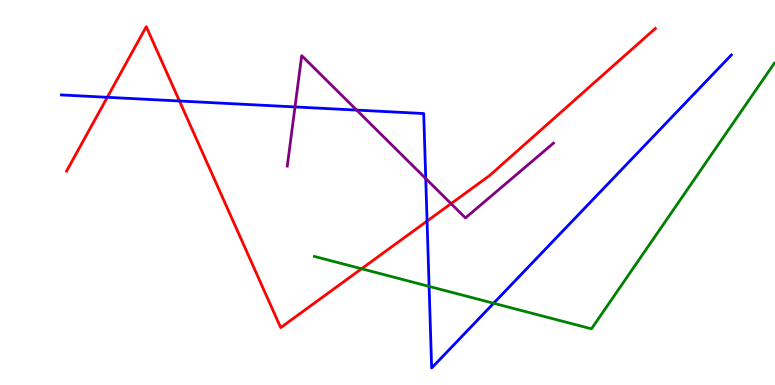[{'lines': ['blue', 'red'], 'intersections': [{'x': 1.38, 'y': 7.47}, {'x': 2.32, 'y': 7.38}, {'x': 5.51, 'y': 4.26}]}, {'lines': ['green', 'red'], 'intersections': [{'x': 4.67, 'y': 3.02}]}, {'lines': ['purple', 'red'], 'intersections': [{'x': 5.82, 'y': 4.71}]}, {'lines': ['blue', 'green'], 'intersections': [{'x': 5.54, 'y': 2.56}, {'x': 6.37, 'y': 2.12}]}, {'lines': ['blue', 'purple'], 'intersections': [{'x': 3.81, 'y': 7.22}, {'x': 4.6, 'y': 7.14}, {'x': 5.49, 'y': 5.36}]}, {'lines': ['green', 'purple'], 'intersections': []}]